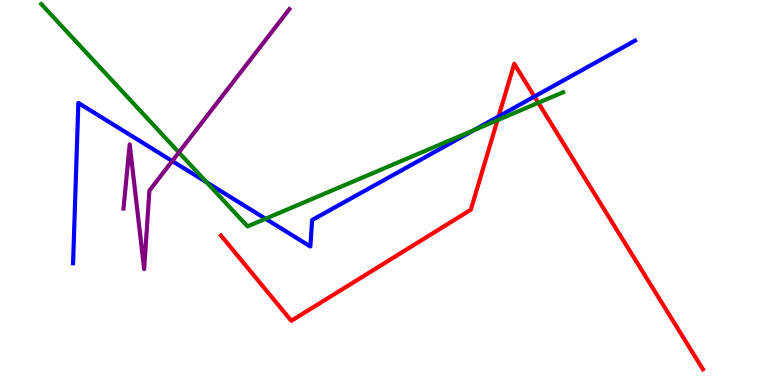[{'lines': ['blue', 'red'], 'intersections': [{'x': 6.43, 'y': 6.98}, {'x': 6.9, 'y': 7.49}]}, {'lines': ['green', 'red'], 'intersections': [{'x': 6.42, 'y': 6.88}, {'x': 6.95, 'y': 7.33}]}, {'lines': ['purple', 'red'], 'intersections': []}, {'lines': ['blue', 'green'], 'intersections': [{'x': 2.67, 'y': 5.27}, {'x': 3.43, 'y': 4.32}, {'x': 6.11, 'y': 6.62}]}, {'lines': ['blue', 'purple'], 'intersections': [{'x': 2.22, 'y': 5.82}]}, {'lines': ['green', 'purple'], 'intersections': [{'x': 2.31, 'y': 6.04}]}]